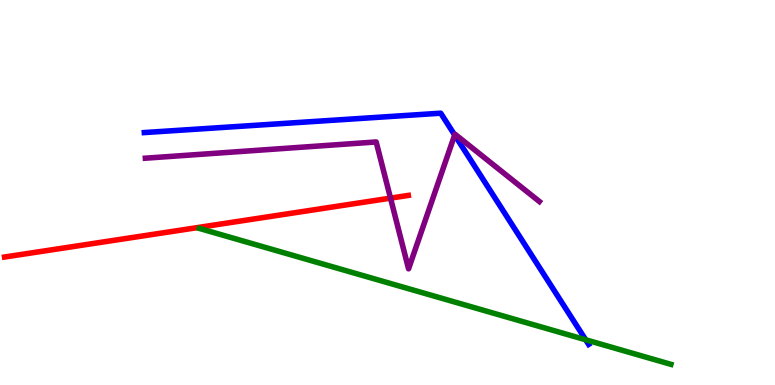[{'lines': ['blue', 'red'], 'intersections': []}, {'lines': ['green', 'red'], 'intersections': []}, {'lines': ['purple', 'red'], 'intersections': [{'x': 5.04, 'y': 4.85}]}, {'lines': ['blue', 'green'], 'intersections': [{'x': 7.56, 'y': 1.17}]}, {'lines': ['blue', 'purple'], 'intersections': [{'x': 5.87, 'y': 6.49}]}, {'lines': ['green', 'purple'], 'intersections': []}]